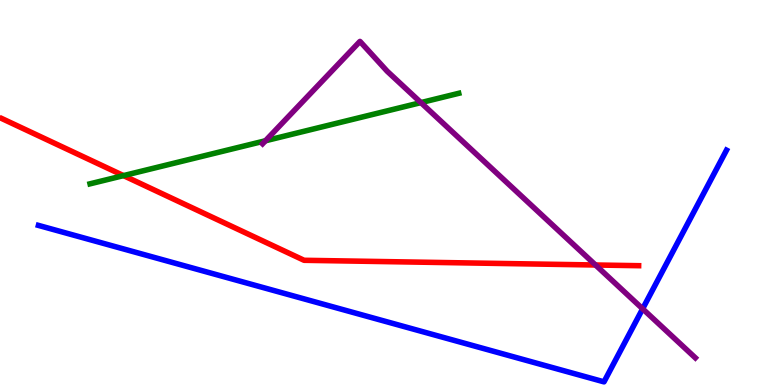[{'lines': ['blue', 'red'], 'intersections': []}, {'lines': ['green', 'red'], 'intersections': [{'x': 1.59, 'y': 5.44}]}, {'lines': ['purple', 'red'], 'intersections': [{'x': 7.68, 'y': 3.12}]}, {'lines': ['blue', 'green'], 'intersections': []}, {'lines': ['blue', 'purple'], 'intersections': [{'x': 8.29, 'y': 1.98}]}, {'lines': ['green', 'purple'], 'intersections': [{'x': 3.43, 'y': 6.34}, {'x': 5.43, 'y': 7.33}]}]